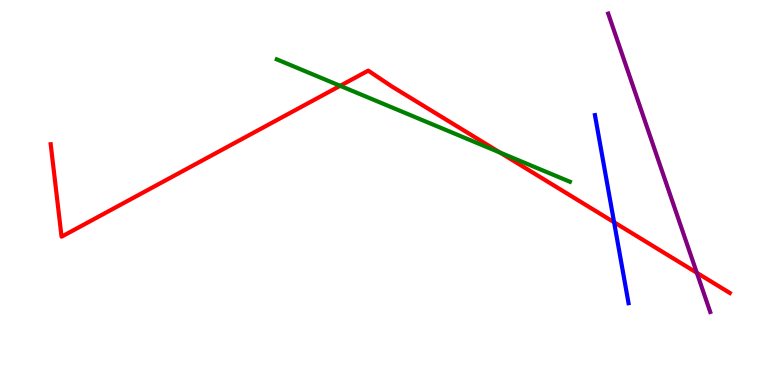[{'lines': ['blue', 'red'], 'intersections': [{'x': 7.92, 'y': 4.23}]}, {'lines': ['green', 'red'], 'intersections': [{'x': 4.39, 'y': 7.77}, {'x': 6.45, 'y': 6.04}]}, {'lines': ['purple', 'red'], 'intersections': [{'x': 8.99, 'y': 2.91}]}, {'lines': ['blue', 'green'], 'intersections': []}, {'lines': ['blue', 'purple'], 'intersections': []}, {'lines': ['green', 'purple'], 'intersections': []}]